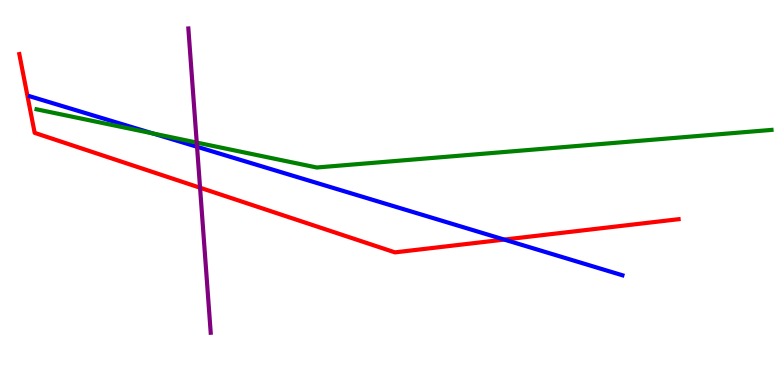[{'lines': ['blue', 'red'], 'intersections': [{'x': 6.51, 'y': 3.78}]}, {'lines': ['green', 'red'], 'intersections': []}, {'lines': ['purple', 'red'], 'intersections': [{'x': 2.58, 'y': 5.12}]}, {'lines': ['blue', 'green'], 'intersections': [{'x': 1.97, 'y': 6.53}]}, {'lines': ['blue', 'purple'], 'intersections': [{'x': 2.54, 'y': 6.19}]}, {'lines': ['green', 'purple'], 'intersections': [{'x': 2.54, 'y': 6.3}]}]